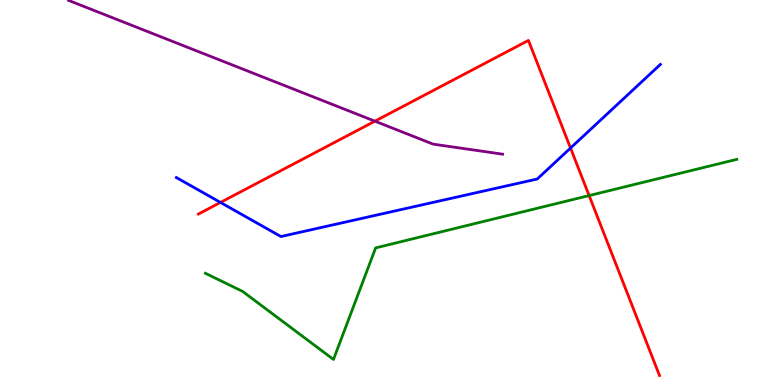[{'lines': ['blue', 'red'], 'intersections': [{'x': 2.84, 'y': 4.74}, {'x': 7.36, 'y': 6.15}]}, {'lines': ['green', 'red'], 'intersections': [{'x': 7.6, 'y': 4.92}]}, {'lines': ['purple', 'red'], 'intersections': [{'x': 4.84, 'y': 6.85}]}, {'lines': ['blue', 'green'], 'intersections': []}, {'lines': ['blue', 'purple'], 'intersections': []}, {'lines': ['green', 'purple'], 'intersections': []}]